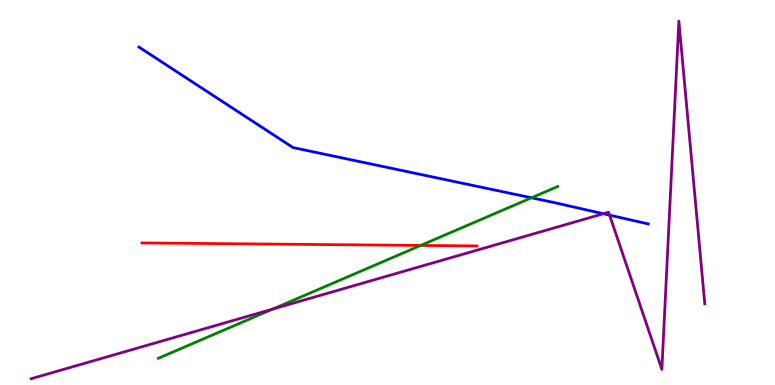[{'lines': ['blue', 'red'], 'intersections': []}, {'lines': ['green', 'red'], 'intersections': [{'x': 5.43, 'y': 3.62}]}, {'lines': ['purple', 'red'], 'intersections': []}, {'lines': ['blue', 'green'], 'intersections': [{'x': 6.86, 'y': 4.86}]}, {'lines': ['blue', 'purple'], 'intersections': [{'x': 7.79, 'y': 4.45}, {'x': 7.87, 'y': 4.41}]}, {'lines': ['green', 'purple'], 'intersections': [{'x': 3.52, 'y': 1.97}]}]